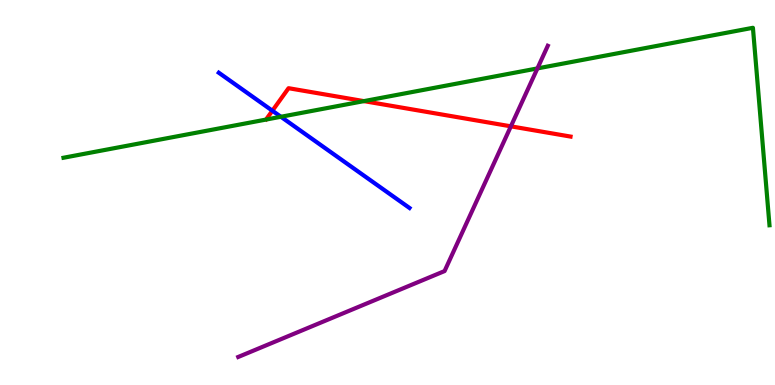[{'lines': ['blue', 'red'], 'intersections': [{'x': 3.51, 'y': 7.12}]}, {'lines': ['green', 'red'], 'intersections': [{'x': 4.7, 'y': 7.37}]}, {'lines': ['purple', 'red'], 'intersections': [{'x': 6.59, 'y': 6.72}]}, {'lines': ['blue', 'green'], 'intersections': [{'x': 3.62, 'y': 6.97}]}, {'lines': ['blue', 'purple'], 'intersections': []}, {'lines': ['green', 'purple'], 'intersections': [{'x': 6.93, 'y': 8.22}]}]